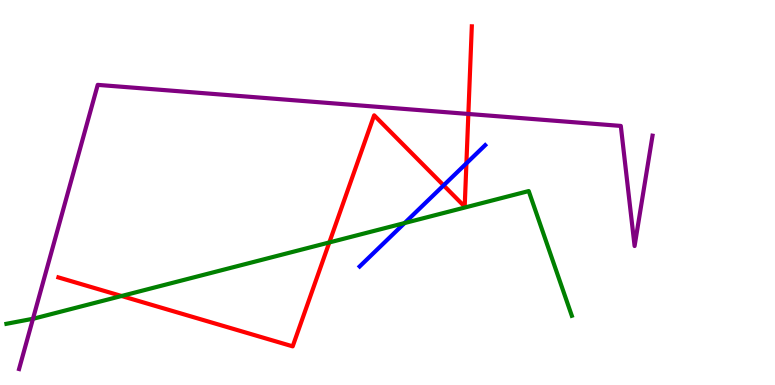[{'lines': ['blue', 'red'], 'intersections': [{'x': 5.72, 'y': 5.19}, {'x': 6.02, 'y': 5.76}]}, {'lines': ['green', 'red'], 'intersections': [{'x': 1.57, 'y': 2.31}, {'x': 4.25, 'y': 3.7}]}, {'lines': ['purple', 'red'], 'intersections': [{'x': 6.04, 'y': 7.04}]}, {'lines': ['blue', 'green'], 'intersections': [{'x': 5.22, 'y': 4.21}]}, {'lines': ['blue', 'purple'], 'intersections': []}, {'lines': ['green', 'purple'], 'intersections': [{'x': 0.425, 'y': 1.72}]}]